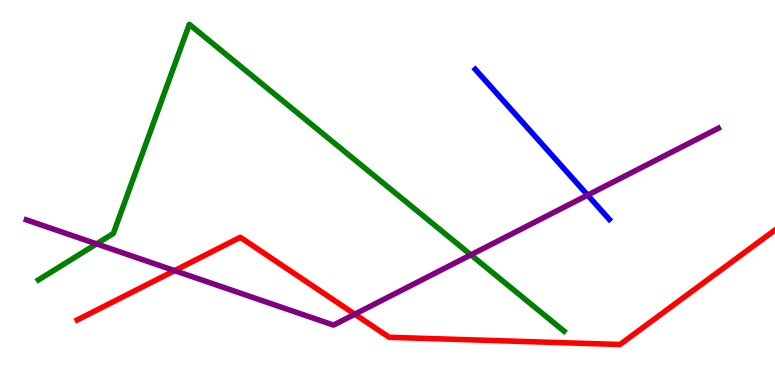[{'lines': ['blue', 'red'], 'intersections': []}, {'lines': ['green', 'red'], 'intersections': []}, {'lines': ['purple', 'red'], 'intersections': [{'x': 2.25, 'y': 2.97}, {'x': 4.58, 'y': 1.84}]}, {'lines': ['blue', 'green'], 'intersections': []}, {'lines': ['blue', 'purple'], 'intersections': [{'x': 7.58, 'y': 4.93}]}, {'lines': ['green', 'purple'], 'intersections': [{'x': 1.25, 'y': 3.67}, {'x': 6.08, 'y': 3.38}]}]